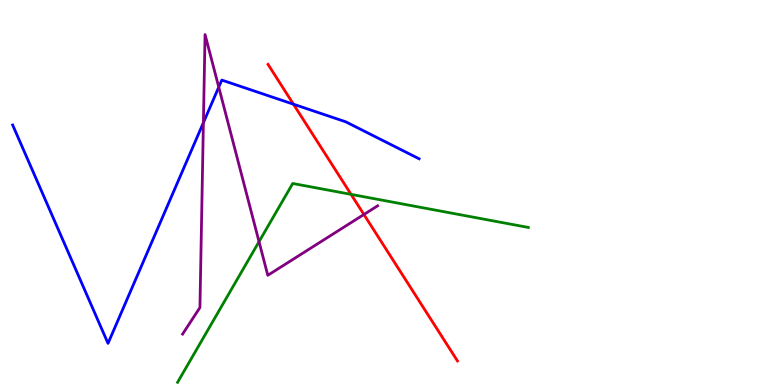[{'lines': ['blue', 'red'], 'intersections': [{'x': 3.79, 'y': 7.29}]}, {'lines': ['green', 'red'], 'intersections': [{'x': 4.53, 'y': 4.95}]}, {'lines': ['purple', 'red'], 'intersections': [{'x': 4.7, 'y': 4.43}]}, {'lines': ['blue', 'green'], 'intersections': []}, {'lines': ['blue', 'purple'], 'intersections': [{'x': 2.62, 'y': 6.81}, {'x': 2.82, 'y': 7.74}]}, {'lines': ['green', 'purple'], 'intersections': [{'x': 3.34, 'y': 3.72}]}]